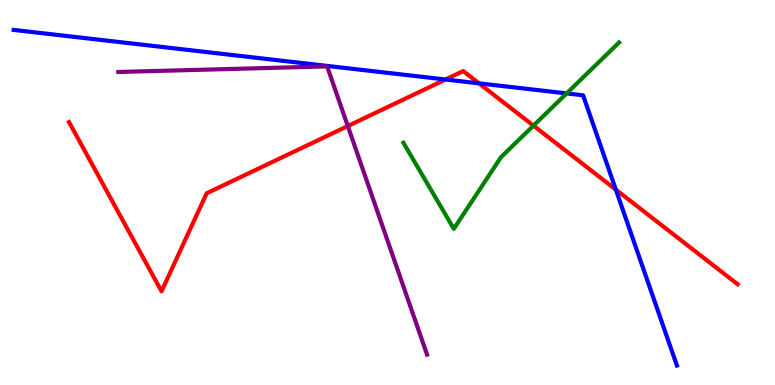[{'lines': ['blue', 'red'], 'intersections': [{'x': 5.75, 'y': 7.94}, {'x': 6.18, 'y': 7.84}, {'x': 7.95, 'y': 5.07}]}, {'lines': ['green', 'red'], 'intersections': [{'x': 6.88, 'y': 6.74}]}, {'lines': ['purple', 'red'], 'intersections': [{'x': 4.49, 'y': 6.73}]}, {'lines': ['blue', 'green'], 'intersections': [{'x': 7.31, 'y': 7.57}]}, {'lines': ['blue', 'purple'], 'intersections': []}, {'lines': ['green', 'purple'], 'intersections': []}]